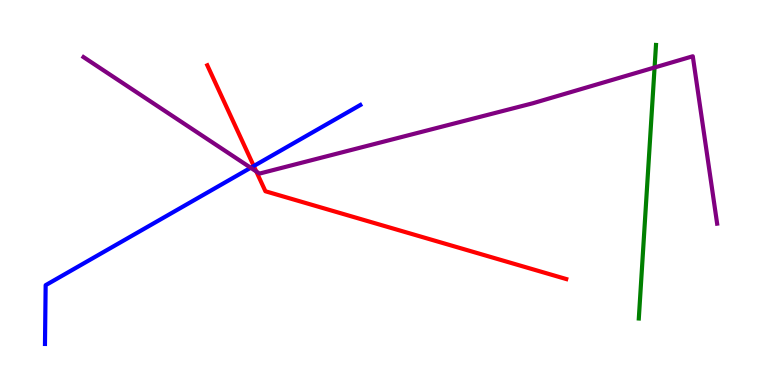[{'lines': ['blue', 'red'], 'intersections': [{'x': 3.27, 'y': 5.69}]}, {'lines': ['green', 'red'], 'intersections': []}, {'lines': ['purple', 'red'], 'intersections': [{'x': 3.31, 'y': 5.55}]}, {'lines': ['blue', 'green'], 'intersections': []}, {'lines': ['blue', 'purple'], 'intersections': [{'x': 3.23, 'y': 5.64}]}, {'lines': ['green', 'purple'], 'intersections': [{'x': 8.45, 'y': 8.25}]}]